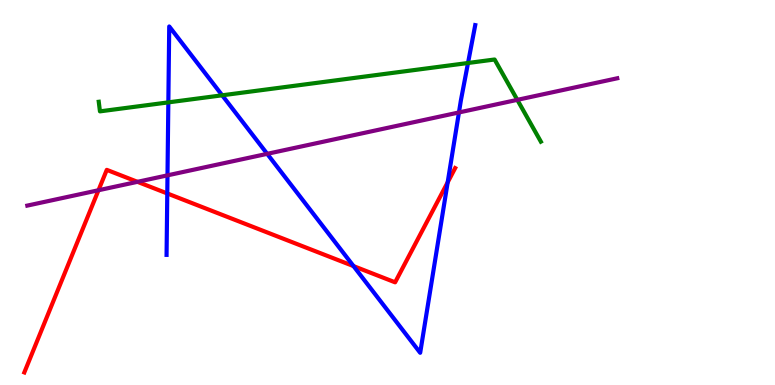[{'lines': ['blue', 'red'], 'intersections': [{'x': 2.16, 'y': 4.98}, {'x': 4.56, 'y': 3.09}, {'x': 5.78, 'y': 5.26}]}, {'lines': ['green', 'red'], 'intersections': []}, {'lines': ['purple', 'red'], 'intersections': [{'x': 1.27, 'y': 5.06}, {'x': 1.77, 'y': 5.28}]}, {'lines': ['blue', 'green'], 'intersections': [{'x': 2.17, 'y': 7.34}, {'x': 2.87, 'y': 7.52}, {'x': 6.04, 'y': 8.36}]}, {'lines': ['blue', 'purple'], 'intersections': [{'x': 2.16, 'y': 5.45}, {'x': 3.45, 'y': 6.0}, {'x': 5.92, 'y': 7.08}]}, {'lines': ['green', 'purple'], 'intersections': [{'x': 6.68, 'y': 7.41}]}]